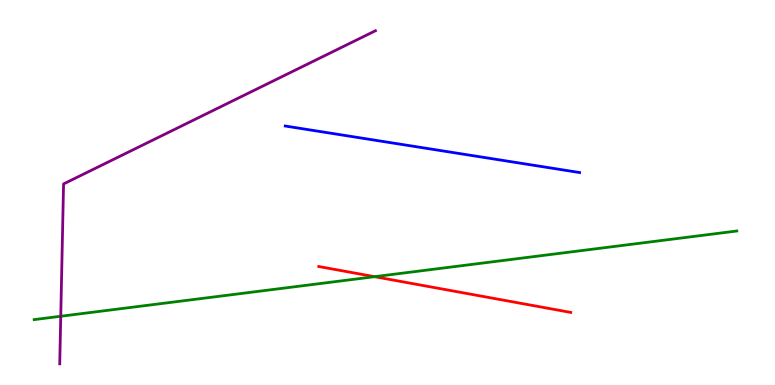[{'lines': ['blue', 'red'], 'intersections': []}, {'lines': ['green', 'red'], 'intersections': [{'x': 4.83, 'y': 2.81}]}, {'lines': ['purple', 'red'], 'intersections': []}, {'lines': ['blue', 'green'], 'intersections': []}, {'lines': ['blue', 'purple'], 'intersections': []}, {'lines': ['green', 'purple'], 'intersections': [{'x': 0.784, 'y': 1.79}]}]